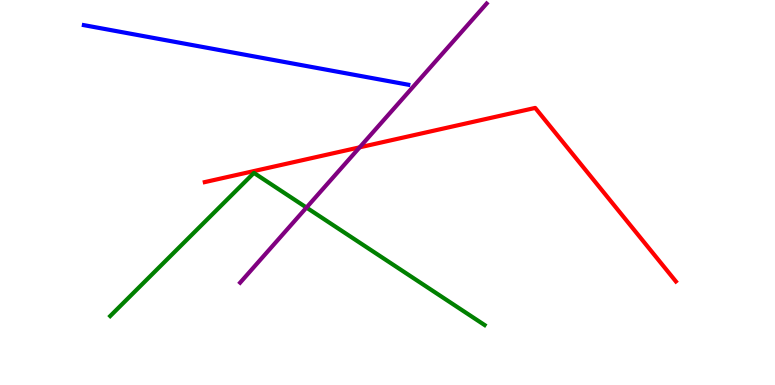[{'lines': ['blue', 'red'], 'intersections': []}, {'lines': ['green', 'red'], 'intersections': []}, {'lines': ['purple', 'red'], 'intersections': [{'x': 4.64, 'y': 6.17}]}, {'lines': ['blue', 'green'], 'intersections': []}, {'lines': ['blue', 'purple'], 'intersections': []}, {'lines': ['green', 'purple'], 'intersections': [{'x': 3.95, 'y': 4.61}]}]